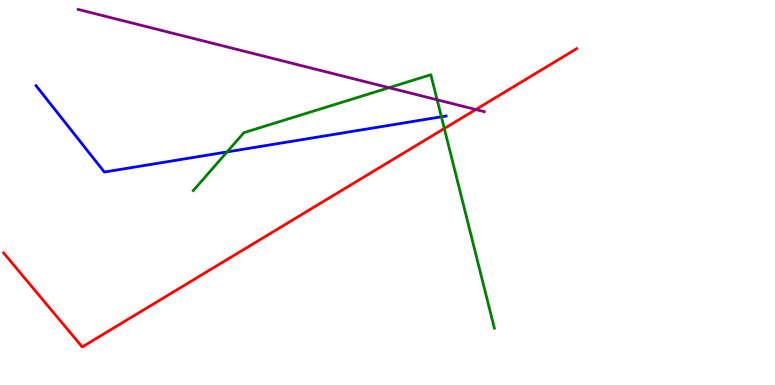[{'lines': ['blue', 'red'], 'intersections': []}, {'lines': ['green', 'red'], 'intersections': [{'x': 5.73, 'y': 6.66}]}, {'lines': ['purple', 'red'], 'intersections': [{'x': 6.14, 'y': 7.15}]}, {'lines': ['blue', 'green'], 'intersections': [{'x': 2.93, 'y': 6.05}, {'x': 5.7, 'y': 6.97}]}, {'lines': ['blue', 'purple'], 'intersections': []}, {'lines': ['green', 'purple'], 'intersections': [{'x': 5.02, 'y': 7.72}, {'x': 5.64, 'y': 7.41}]}]